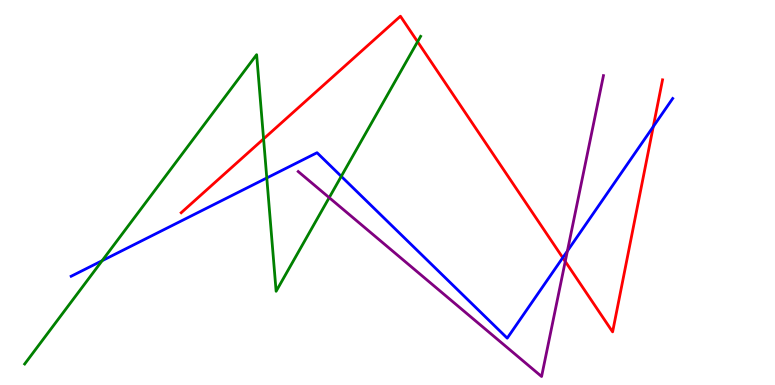[{'lines': ['blue', 'red'], 'intersections': [{'x': 7.26, 'y': 3.31}, {'x': 8.43, 'y': 6.71}]}, {'lines': ['green', 'red'], 'intersections': [{'x': 3.4, 'y': 6.39}, {'x': 5.39, 'y': 8.92}]}, {'lines': ['purple', 'red'], 'intersections': [{'x': 7.29, 'y': 3.21}]}, {'lines': ['blue', 'green'], 'intersections': [{'x': 1.32, 'y': 3.23}, {'x': 3.44, 'y': 5.38}, {'x': 4.4, 'y': 5.42}]}, {'lines': ['blue', 'purple'], 'intersections': [{'x': 7.32, 'y': 3.48}]}, {'lines': ['green', 'purple'], 'intersections': [{'x': 4.25, 'y': 4.87}]}]